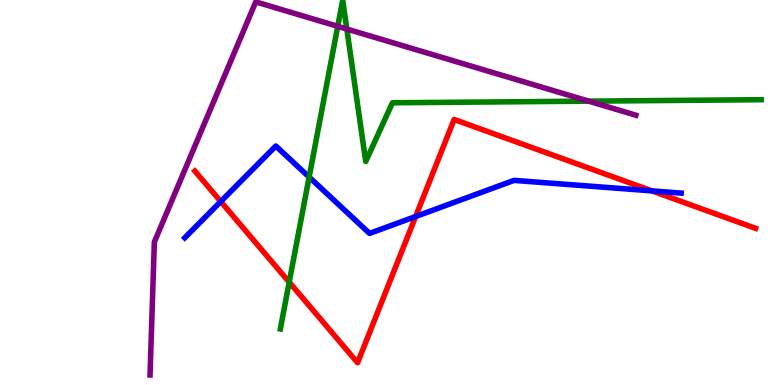[{'lines': ['blue', 'red'], 'intersections': [{'x': 2.85, 'y': 4.77}, {'x': 5.36, 'y': 4.38}, {'x': 8.41, 'y': 5.04}]}, {'lines': ['green', 'red'], 'intersections': [{'x': 3.73, 'y': 2.67}]}, {'lines': ['purple', 'red'], 'intersections': []}, {'lines': ['blue', 'green'], 'intersections': [{'x': 3.99, 'y': 5.4}]}, {'lines': ['blue', 'purple'], 'intersections': []}, {'lines': ['green', 'purple'], 'intersections': [{'x': 4.36, 'y': 9.32}, {'x': 4.48, 'y': 9.25}, {'x': 7.6, 'y': 7.37}]}]